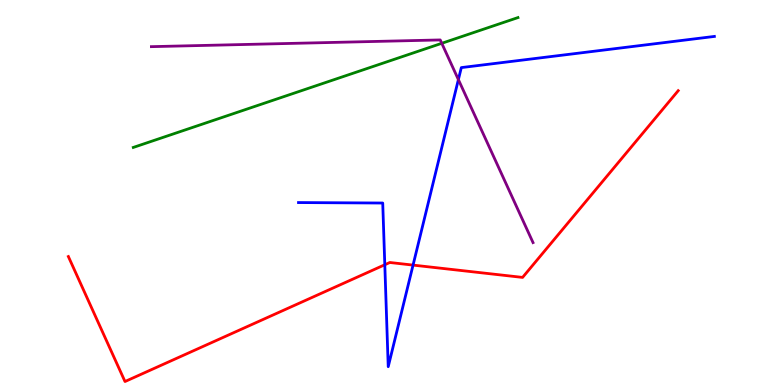[{'lines': ['blue', 'red'], 'intersections': [{'x': 4.97, 'y': 3.12}, {'x': 5.33, 'y': 3.11}]}, {'lines': ['green', 'red'], 'intersections': []}, {'lines': ['purple', 'red'], 'intersections': []}, {'lines': ['blue', 'green'], 'intersections': []}, {'lines': ['blue', 'purple'], 'intersections': [{'x': 5.91, 'y': 7.93}]}, {'lines': ['green', 'purple'], 'intersections': [{'x': 5.7, 'y': 8.88}]}]